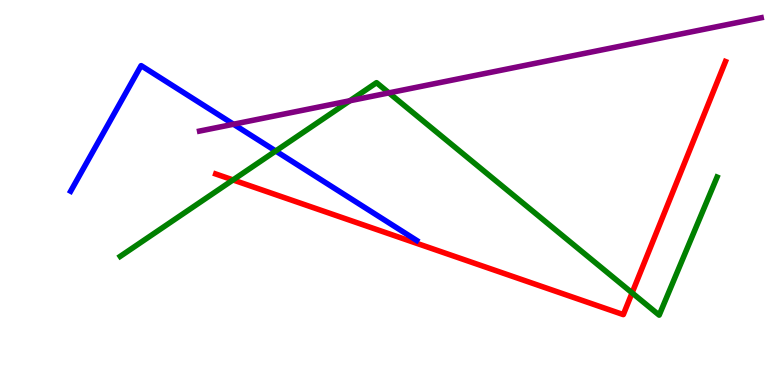[{'lines': ['blue', 'red'], 'intersections': []}, {'lines': ['green', 'red'], 'intersections': [{'x': 3.01, 'y': 5.33}, {'x': 8.16, 'y': 2.39}]}, {'lines': ['purple', 'red'], 'intersections': []}, {'lines': ['blue', 'green'], 'intersections': [{'x': 3.56, 'y': 6.08}]}, {'lines': ['blue', 'purple'], 'intersections': [{'x': 3.01, 'y': 6.77}]}, {'lines': ['green', 'purple'], 'intersections': [{'x': 4.51, 'y': 7.38}, {'x': 5.02, 'y': 7.59}]}]